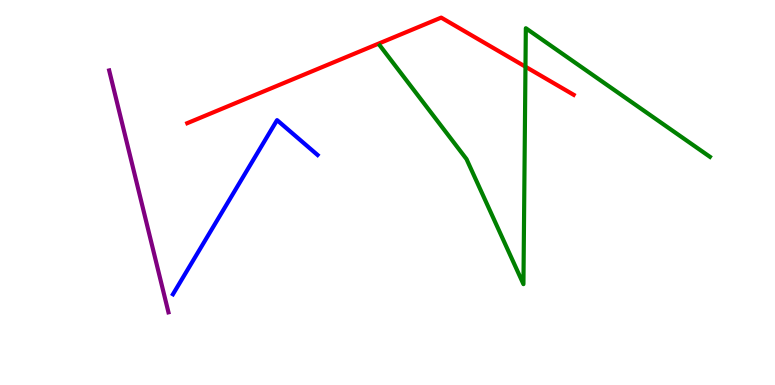[{'lines': ['blue', 'red'], 'intersections': []}, {'lines': ['green', 'red'], 'intersections': [{'x': 6.78, 'y': 8.27}]}, {'lines': ['purple', 'red'], 'intersections': []}, {'lines': ['blue', 'green'], 'intersections': []}, {'lines': ['blue', 'purple'], 'intersections': []}, {'lines': ['green', 'purple'], 'intersections': []}]